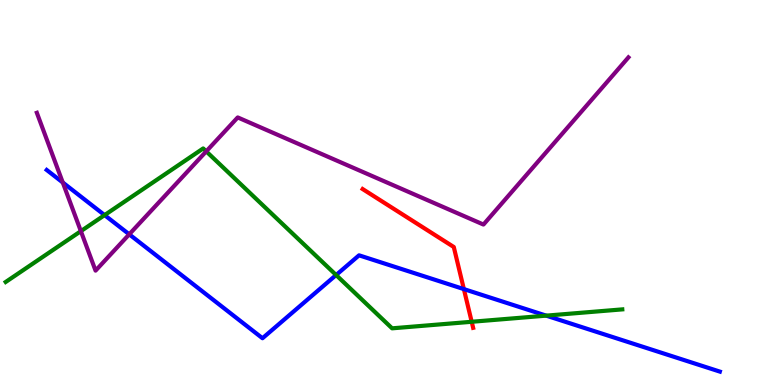[{'lines': ['blue', 'red'], 'intersections': [{'x': 5.99, 'y': 2.49}]}, {'lines': ['green', 'red'], 'intersections': [{'x': 6.09, 'y': 1.64}]}, {'lines': ['purple', 'red'], 'intersections': []}, {'lines': ['blue', 'green'], 'intersections': [{'x': 1.35, 'y': 4.41}, {'x': 4.34, 'y': 2.86}, {'x': 7.05, 'y': 1.8}]}, {'lines': ['blue', 'purple'], 'intersections': [{'x': 0.81, 'y': 5.26}, {'x': 1.67, 'y': 3.91}]}, {'lines': ['green', 'purple'], 'intersections': [{'x': 1.04, 'y': 4.0}, {'x': 2.66, 'y': 6.07}]}]